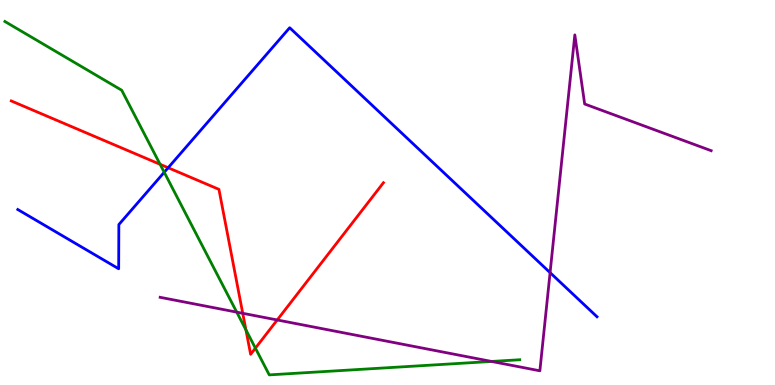[{'lines': ['blue', 'red'], 'intersections': [{'x': 2.17, 'y': 5.64}]}, {'lines': ['green', 'red'], 'intersections': [{'x': 2.07, 'y': 5.73}, {'x': 3.17, 'y': 1.43}, {'x': 3.3, 'y': 0.957}]}, {'lines': ['purple', 'red'], 'intersections': [{'x': 3.13, 'y': 1.86}, {'x': 3.58, 'y': 1.69}]}, {'lines': ['blue', 'green'], 'intersections': [{'x': 2.12, 'y': 5.53}]}, {'lines': ['blue', 'purple'], 'intersections': [{'x': 7.1, 'y': 2.92}]}, {'lines': ['green', 'purple'], 'intersections': [{'x': 3.05, 'y': 1.89}, {'x': 6.34, 'y': 0.612}]}]